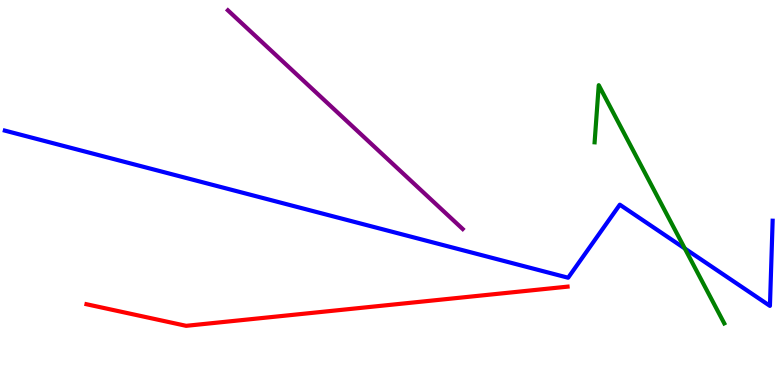[{'lines': ['blue', 'red'], 'intersections': []}, {'lines': ['green', 'red'], 'intersections': []}, {'lines': ['purple', 'red'], 'intersections': []}, {'lines': ['blue', 'green'], 'intersections': [{'x': 8.84, 'y': 3.55}]}, {'lines': ['blue', 'purple'], 'intersections': []}, {'lines': ['green', 'purple'], 'intersections': []}]